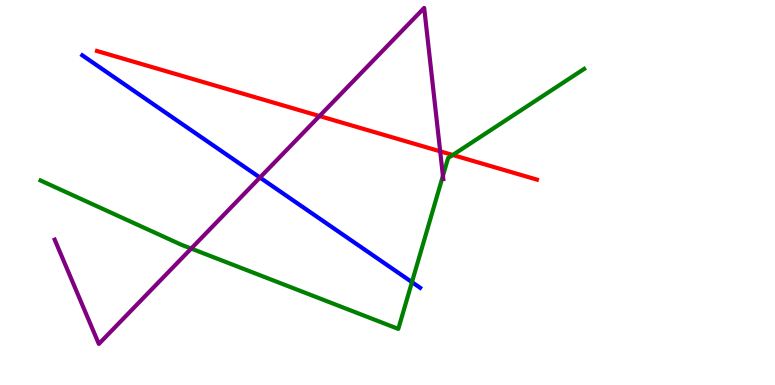[{'lines': ['blue', 'red'], 'intersections': []}, {'lines': ['green', 'red'], 'intersections': [{'x': 5.84, 'y': 5.97}]}, {'lines': ['purple', 'red'], 'intersections': [{'x': 4.12, 'y': 6.99}, {'x': 5.68, 'y': 6.07}]}, {'lines': ['blue', 'green'], 'intersections': [{'x': 5.32, 'y': 2.67}]}, {'lines': ['blue', 'purple'], 'intersections': [{'x': 3.35, 'y': 5.39}]}, {'lines': ['green', 'purple'], 'intersections': [{'x': 2.47, 'y': 3.54}, {'x': 5.72, 'y': 5.43}]}]